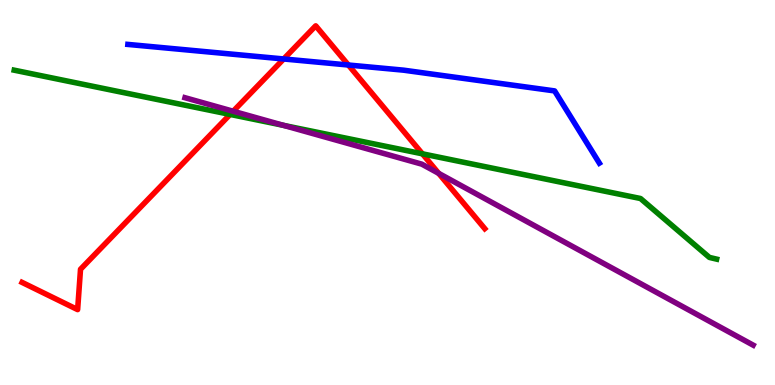[{'lines': ['blue', 'red'], 'intersections': [{'x': 3.66, 'y': 8.47}, {'x': 4.5, 'y': 8.31}]}, {'lines': ['green', 'red'], 'intersections': [{'x': 2.97, 'y': 7.03}, {'x': 5.45, 'y': 6.0}]}, {'lines': ['purple', 'red'], 'intersections': [{'x': 3.01, 'y': 7.11}, {'x': 5.66, 'y': 5.5}]}, {'lines': ['blue', 'green'], 'intersections': []}, {'lines': ['blue', 'purple'], 'intersections': []}, {'lines': ['green', 'purple'], 'intersections': [{'x': 3.66, 'y': 6.74}]}]